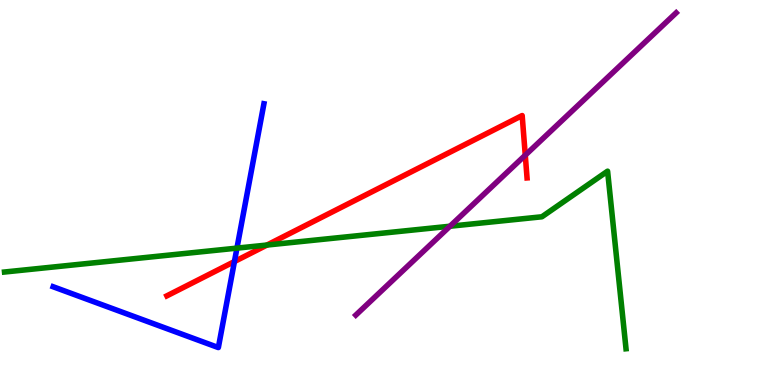[{'lines': ['blue', 'red'], 'intersections': [{'x': 3.02, 'y': 3.21}]}, {'lines': ['green', 'red'], 'intersections': [{'x': 3.44, 'y': 3.64}]}, {'lines': ['purple', 'red'], 'intersections': [{'x': 6.78, 'y': 5.97}]}, {'lines': ['blue', 'green'], 'intersections': [{'x': 3.06, 'y': 3.56}]}, {'lines': ['blue', 'purple'], 'intersections': []}, {'lines': ['green', 'purple'], 'intersections': [{'x': 5.81, 'y': 4.12}]}]